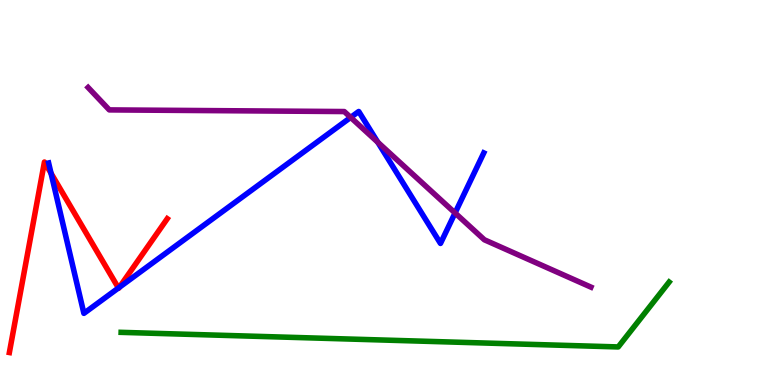[{'lines': ['blue', 'red'], 'intersections': [{'x': 0.659, 'y': 5.5}, {'x': 1.53, 'y': 2.52}, {'x': 1.54, 'y': 2.54}]}, {'lines': ['green', 'red'], 'intersections': []}, {'lines': ['purple', 'red'], 'intersections': []}, {'lines': ['blue', 'green'], 'intersections': []}, {'lines': ['blue', 'purple'], 'intersections': [{'x': 4.52, 'y': 6.95}, {'x': 4.87, 'y': 6.31}, {'x': 5.87, 'y': 4.47}]}, {'lines': ['green', 'purple'], 'intersections': []}]